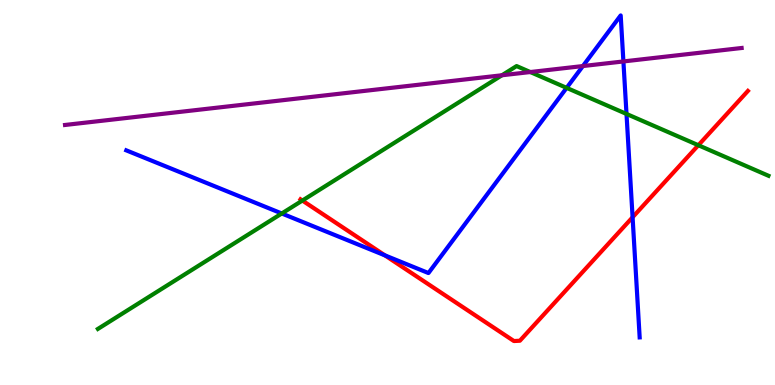[{'lines': ['blue', 'red'], 'intersections': [{'x': 4.97, 'y': 3.37}, {'x': 8.16, 'y': 4.36}]}, {'lines': ['green', 'red'], 'intersections': [{'x': 3.9, 'y': 4.79}, {'x': 9.01, 'y': 6.23}]}, {'lines': ['purple', 'red'], 'intersections': []}, {'lines': ['blue', 'green'], 'intersections': [{'x': 3.64, 'y': 4.45}, {'x': 7.31, 'y': 7.72}, {'x': 8.08, 'y': 7.04}]}, {'lines': ['blue', 'purple'], 'intersections': [{'x': 7.52, 'y': 8.28}, {'x': 8.04, 'y': 8.4}]}, {'lines': ['green', 'purple'], 'intersections': [{'x': 6.48, 'y': 8.05}, {'x': 6.84, 'y': 8.13}]}]